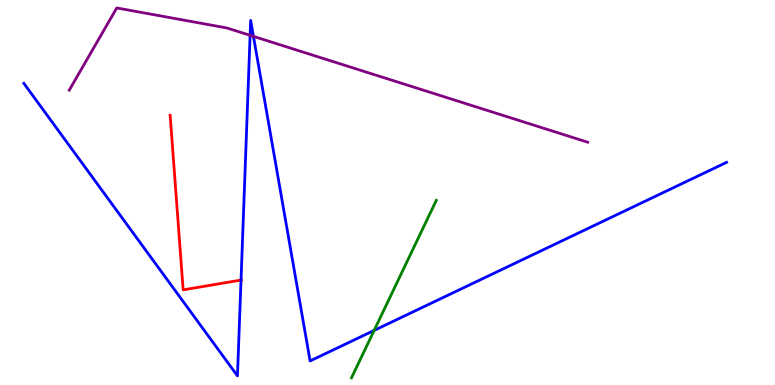[{'lines': ['blue', 'red'], 'intersections': [{'x': 3.11, 'y': 2.73}]}, {'lines': ['green', 'red'], 'intersections': []}, {'lines': ['purple', 'red'], 'intersections': []}, {'lines': ['blue', 'green'], 'intersections': [{'x': 4.83, 'y': 1.42}]}, {'lines': ['blue', 'purple'], 'intersections': [{'x': 3.23, 'y': 9.08}, {'x': 3.27, 'y': 9.06}]}, {'lines': ['green', 'purple'], 'intersections': []}]